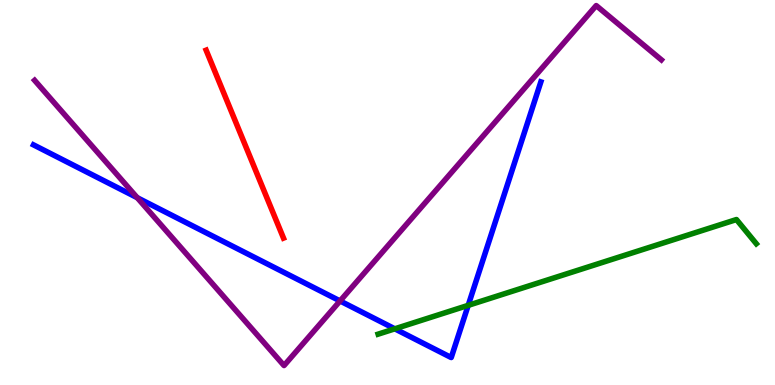[{'lines': ['blue', 'red'], 'intersections': []}, {'lines': ['green', 'red'], 'intersections': []}, {'lines': ['purple', 'red'], 'intersections': []}, {'lines': ['blue', 'green'], 'intersections': [{'x': 5.09, 'y': 1.46}, {'x': 6.04, 'y': 2.07}]}, {'lines': ['blue', 'purple'], 'intersections': [{'x': 1.77, 'y': 4.87}, {'x': 4.39, 'y': 2.18}]}, {'lines': ['green', 'purple'], 'intersections': []}]